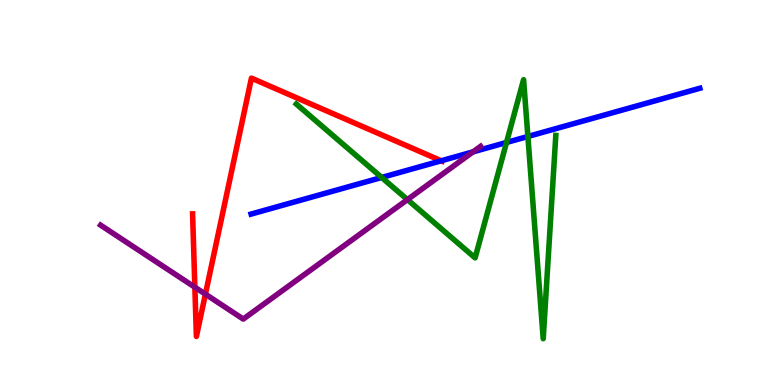[{'lines': ['blue', 'red'], 'intersections': [{'x': 5.69, 'y': 5.82}]}, {'lines': ['green', 'red'], 'intersections': []}, {'lines': ['purple', 'red'], 'intersections': [{'x': 2.51, 'y': 2.54}, {'x': 2.65, 'y': 2.36}]}, {'lines': ['blue', 'green'], 'intersections': [{'x': 4.92, 'y': 5.39}, {'x': 6.54, 'y': 6.3}, {'x': 6.81, 'y': 6.46}]}, {'lines': ['blue', 'purple'], 'intersections': [{'x': 6.1, 'y': 6.06}]}, {'lines': ['green', 'purple'], 'intersections': [{'x': 5.26, 'y': 4.82}]}]